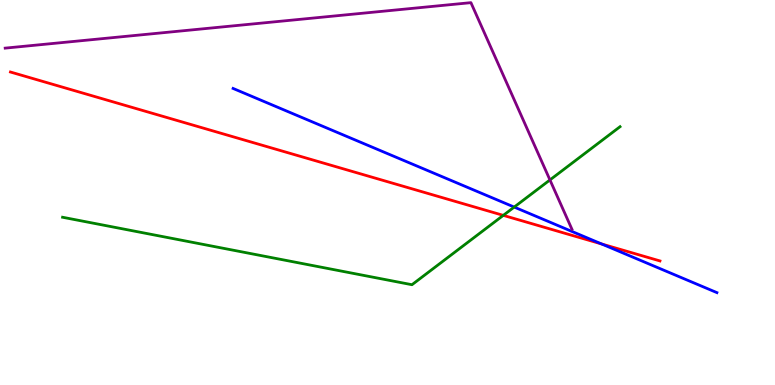[{'lines': ['blue', 'red'], 'intersections': [{'x': 7.76, 'y': 3.66}]}, {'lines': ['green', 'red'], 'intersections': [{'x': 6.49, 'y': 4.41}]}, {'lines': ['purple', 'red'], 'intersections': []}, {'lines': ['blue', 'green'], 'intersections': [{'x': 6.63, 'y': 4.62}]}, {'lines': ['blue', 'purple'], 'intersections': []}, {'lines': ['green', 'purple'], 'intersections': [{'x': 7.1, 'y': 5.33}]}]